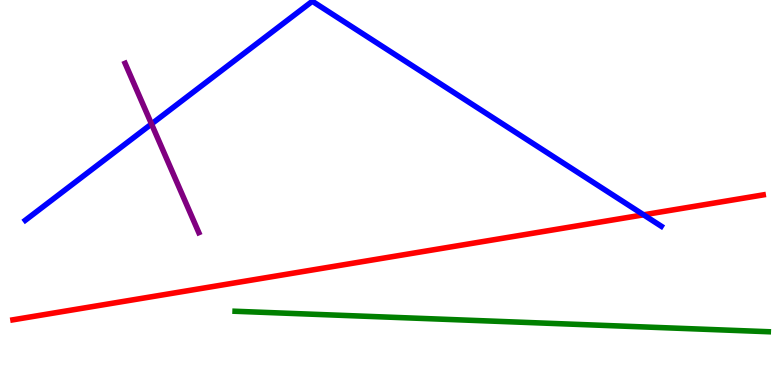[{'lines': ['blue', 'red'], 'intersections': [{'x': 8.3, 'y': 4.42}]}, {'lines': ['green', 'red'], 'intersections': []}, {'lines': ['purple', 'red'], 'intersections': []}, {'lines': ['blue', 'green'], 'intersections': []}, {'lines': ['blue', 'purple'], 'intersections': [{'x': 1.95, 'y': 6.78}]}, {'lines': ['green', 'purple'], 'intersections': []}]